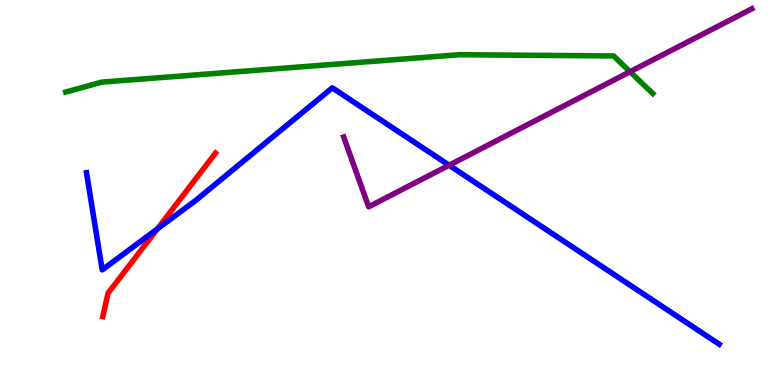[{'lines': ['blue', 'red'], 'intersections': [{'x': 2.03, 'y': 4.05}]}, {'lines': ['green', 'red'], 'intersections': []}, {'lines': ['purple', 'red'], 'intersections': []}, {'lines': ['blue', 'green'], 'intersections': []}, {'lines': ['blue', 'purple'], 'intersections': [{'x': 5.79, 'y': 5.71}]}, {'lines': ['green', 'purple'], 'intersections': [{'x': 8.13, 'y': 8.14}]}]